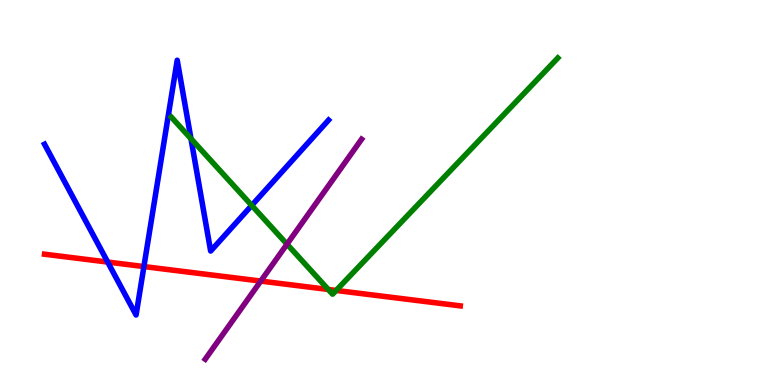[{'lines': ['blue', 'red'], 'intersections': [{'x': 1.39, 'y': 3.19}, {'x': 1.86, 'y': 3.08}]}, {'lines': ['green', 'red'], 'intersections': [{'x': 4.24, 'y': 2.48}, {'x': 4.34, 'y': 2.46}]}, {'lines': ['purple', 'red'], 'intersections': [{'x': 3.36, 'y': 2.7}]}, {'lines': ['blue', 'green'], 'intersections': [{'x': 2.46, 'y': 6.4}, {'x': 3.25, 'y': 4.66}]}, {'lines': ['blue', 'purple'], 'intersections': []}, {'lines': ['green', 'purple'], 'intersections': [{'x': 3.7, 'y': 3.66}]}]